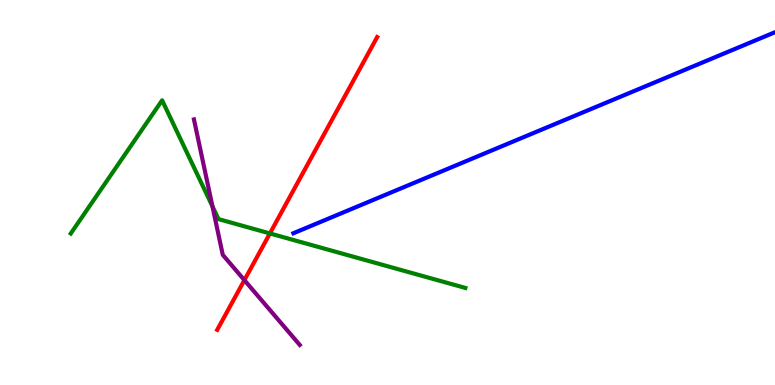[{'lines': ['blue', 'red'], 'intersections': []}, {'lines': ['green', 'red'], 'intersections': [{'x': 3.48, 'y': 3.94}]}, {'lines': ['purple', 'red'], 'intersections': [{'x': 3.15, 'y': 2.72}]}, {'lines': ['blue', 'green'], 'intersections': []}, {'lines': ['blue', 'purple'], 'intersections': []}, {'lines': ['green', 'purple'], 'intersections': [{'x': 2.74, 'y': 4.64}]}]